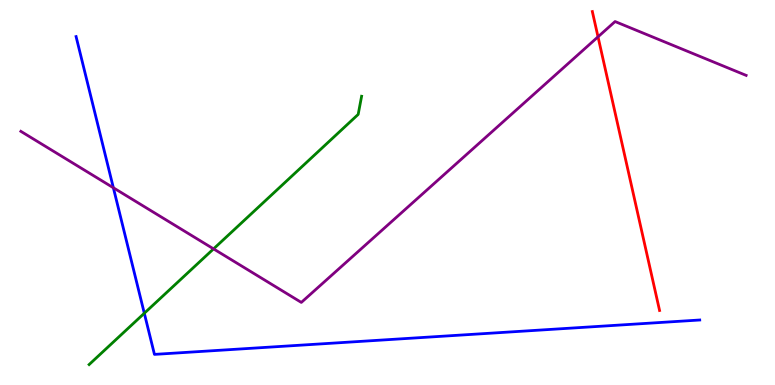[{'lines': ['blue', 'red'], 'intersections': []}, {'lines': ['green', 'red'], 'intersections': []}, {'lines': ['purple', 'red'], 'intersections': [{'x': 7.72, 'y': 9.04}]}, {'lines': ['blue', 'green'], 'intersections': [{'x': 1.86, 'y': 1.86}]}, {'lines': ['blue', 'purple'], 'intersections': [{'x': 1.46, 'y': 5.12}]}, {'lines': ['green', 'purple'], 'intersections': [{'x': 2.76, 'y': 3.54}]}]